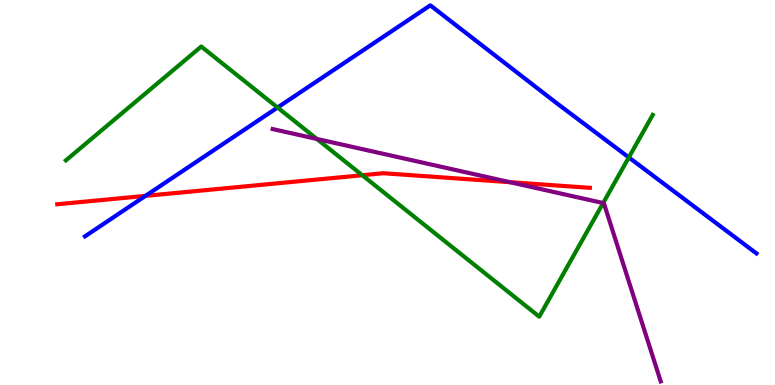[{'lines': ['blue', 'red'], 'intersections': [{'x': 1.88, 'y': 4.91}]}, {'lines': ['green', 'red'], 'intersections': [{'x': 4.67, 'y': 5.45}]}, {'lines': ['purple', 'red'], 'intersections': [{'x': 6.58, 'y': 5.27}]}, {'lines': ['blue', 'green'], 'intersections': [{'x': 3.58, 'y': 7.21}, {'x': 8.11, 'y': 5.91}]}, {'lines': ['blue', 'purple'], 'intersections': []}, {'lines': ['green', 'purple'], 'intersections': [{'x': 4.09, 'y': 6.39}, {'x': 7.78, 'y': 4.73}]}]